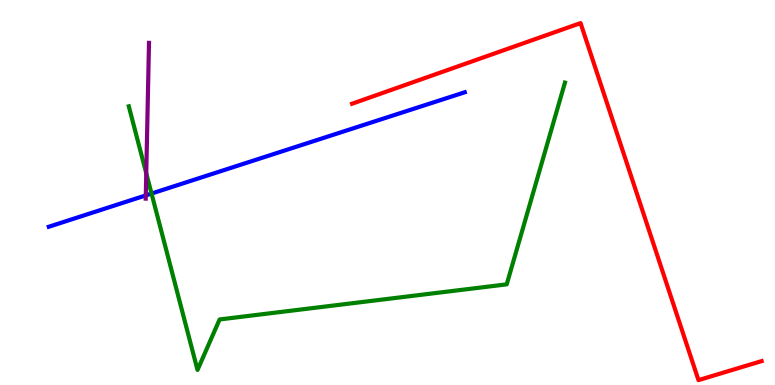[{'lines': ['blue', 'red'], 'intersections': []}, {'lines': ['green', 'red'], 'intersections': []}, {'lines': ['purple', 'red'], 'intersections': []}, {'lines': ['blue', 'green'], 'intersections': [{'x': 1.96, 'y': 4.97}]}, {'lines': ['blue', 'purple'], 'intersections': [{'x': 1.88, 'y': 4.92}]}, {'lines': ['green', 'purple'], 'intersections': [{'x': 1.89, 'y': 5.5}]}]